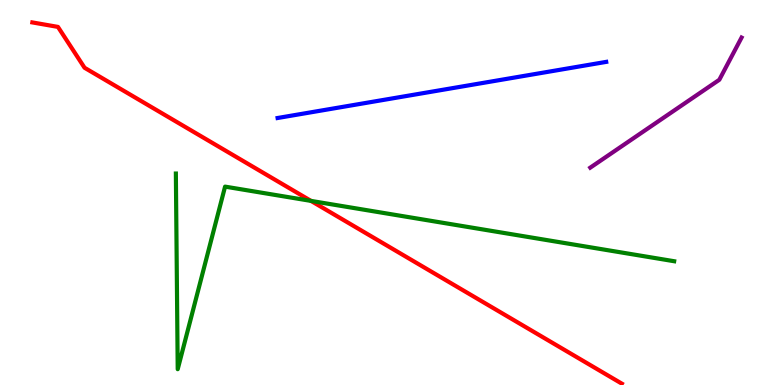[{'lines': ['blue', 'red'], 'intersections': []}, {'lines': ['green', 'red'], 'intersections': [{'x': 4.01, 'y': 4.78}]}, {'lines': ['purple', 'red'], 'intersections': []}, {'lines': ['blue', 'green'], 'intersections': []}, {'lines': ['blue', 'purple'], 'intersections': []}, {'lines': ['green', 'purple'], 'intersections': []}]